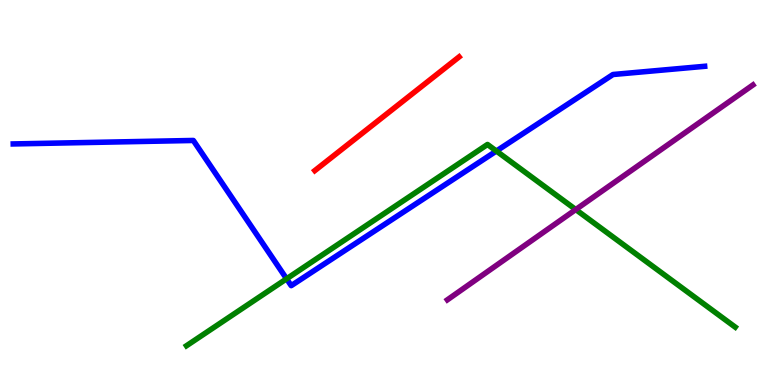[{'lines': ['blue', 'red'], 'intersections': []}, {'lines': ['green', 'red'], 'intersections': []}, {'lines': ['purple', 'red'], 'intersections': []}, {'lines': ['blue', 'green'], 'intersections': [{'x': 3.7, 'y': 2.76}, {'x': 6.4, 'y': 6.08}]}, {'lines': ['blue', 'purple'], 'intersections': []}, {'lines': ['green', 'purple'], 'intersections': [{'x': 7.43, 'y': 4.56}]}]